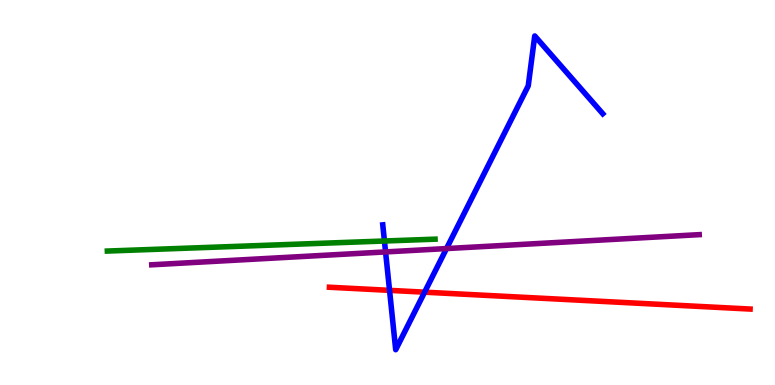[{'lines': ['blue', 'red'], 'intersections': [{'x': 5.03, 'y': 2.46}, {'x': 5.48, 'y': 2.41}]}, {'lines': ['green', 'red'], 'intersections': []}, {'lines': ['purple', 'red'], 'intersections': []}, {'lines': ['blue', 'green'], 'intersections': [{'x': 4.96, 'y': 3.74}]}, {'lines': ['blue', 'purple'], 'intersections': [{'x': 4.98, 'y': 3.46}, {'x': 5.76, 'y': 3.54}]}, {'lines': ['green', 'purple'], 'intersections': []}]